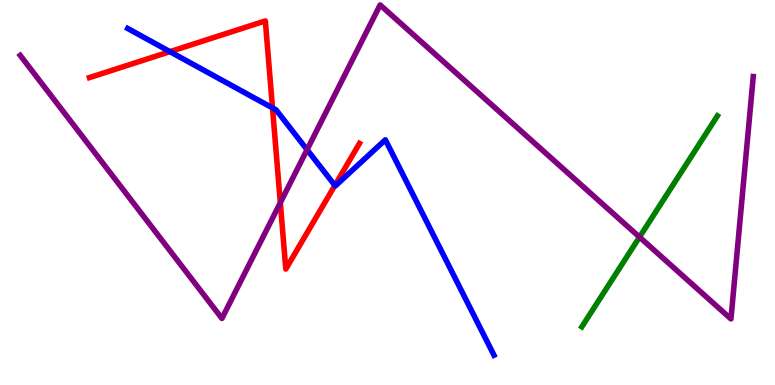[{'lines': ['blue', 'red'], 'intersections': [{'x': 2.19, 'y': 8.66}, {'x': 3.52, 'y': 7.2}, {'x': 4.32, 'y': 5.18}]}, {'lines': ['green', 'red'], 'intersections': []}, {'lines': ['purple', 'red'], 'intersections': [{'x': 3.62, 'y': 4.73}]}, {'lines': ['blue', 'green'], 'intersections': []}, {'lines': ['blue', 'purple'], 'intersections': [{'x': 3.96, 'y': 6.11}]}, {'lines': ['green', 'purple'], 'intersections': [{'x': 8.25, 'y': 3.84}]}]